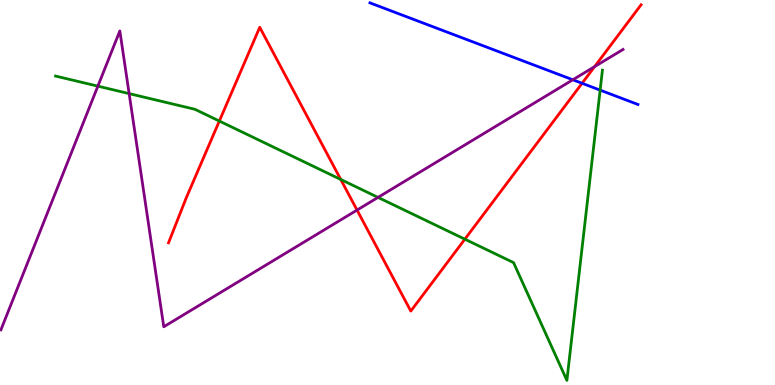[{'lines': ['blue', 'red'], 'intersections': [{'x': 7.51, 'y': 7.84}]}, {'lines': ['green', 'red'], 'intersections': [{'x': 2.83, 'y': 6.86}, {'x': 4.4, 'y': 5.34}, {'x': 6.0, 'y': 3.79}]}, {'lines': ['purple', 'red'], 'intersections': [{'x': 4.61, 'y': 4.54}, {'x': 7.67, 'y': 8.27}]}, {'lines': ['blue', 'green'], 'intersections': [{'x': 7.74, 'y': 7.66}]}, {'lines': ['blue', 'purple'], 'intersections': [{'x': 7.39, 'y': 7.93}]}, {'lines': ['green', 'purple'], 'intersections': [{'x': 1.26, 'y': 7.76}, {'x': 1.67, 'y': 7.57}, {'x': 4.88, 'y': 4.87}]}]